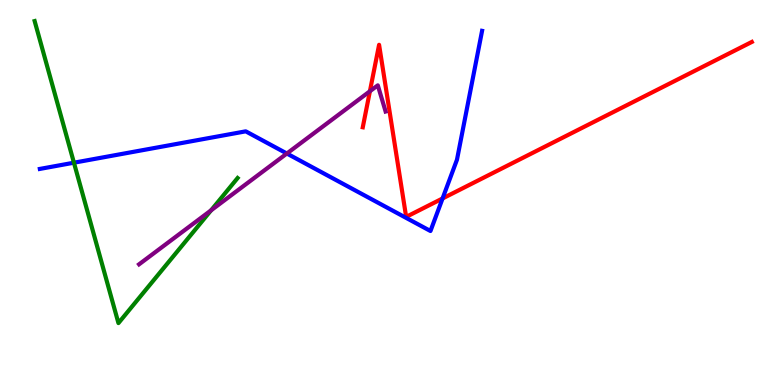[{'lines': ['blue', 'red'], 'intersections': [{'x': 5.71, 'y': 4.85}]}, {'lines': ['green', 'red'], 'intersections': []}, {'lines': ['purple', 'red'], 'intersections': [{'x': 4.77, 'y': 7.63}]}, {'lines': ['blue', 'green'], 'intersections': [{'x': 0.954, 'y': 5.77}]}, {'lines': ['blue', 'purple'], 'intersections': [{'x': 3.7, 'y': 6.01}]}, {'lines': ['green', 'purple'], 'intersections': [{'x': 2.72, 'y': 4.54}]}]